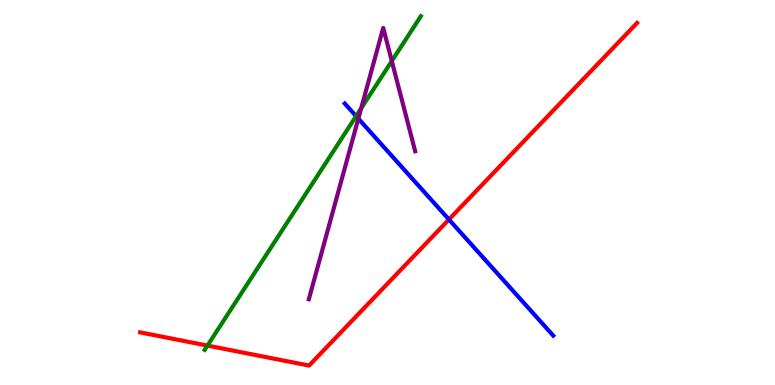[{'lines': ['blue', 'red'], 'intersections': [{'x': 5.79, 'y': 4.3}]}, {'lines': ['green', 'red'], 'intersections': [{'x': 2.68, 'y': 1.02}]}, {'lines': ['purple', 'red'], 'intersections': []}, {'lines': ['blue', 'green'], 'intersections': [{'x': 4.59, 'y': 6.98}]}, {'lines': ['blue', 'purple'], 'intersections': [{'x': 4.62, 'y': 6.92}]}, {'lines': ['green', 'purple'], 'intersections': [{'x': 4.66, 'y': 7.19}, {'x': 5.06, 'y': 8.41}]}]